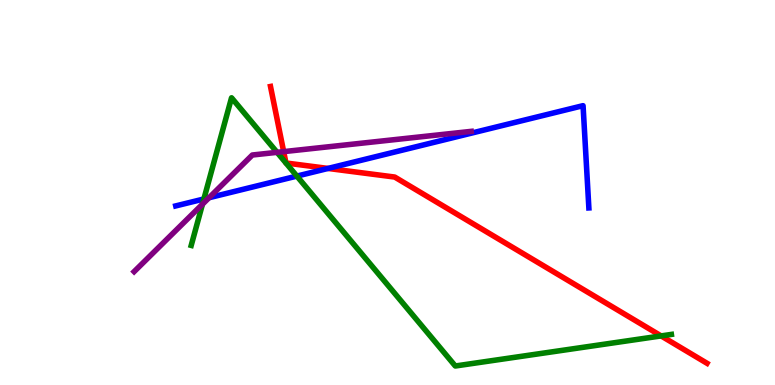[{'lines': ['blue', 'red'], 'intersections': [{'x': 4.23, 'y': 5.63}]}, {'lines': ['green', 'red'], 'intersections': [{'x': 8.53, 'y': 1.27}]}, {'lines': ['purple', 'red'], 'intersections': [{'x': 3.66, 'y': 6.06}]}, {'lines': ['blue', 'green'], 'intersections': [{'x': 2.63, 'y': 4.83}, {'x': 3.83, 'y': 5.43}]}, {'lines': ['blue', 'purple'], 'intersections': [{'x': 2.7, 'y': 4.86}]}, {'lines': ['green', 'purple'], 'intersections': [{'x': 2.61, 'y': 4.7}, {'x': 3.57, 'y': 6.04}]}]